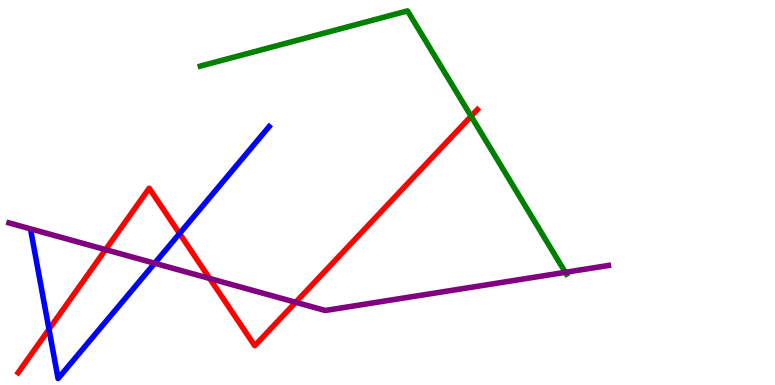[{'lines': ['blue', 'red'], 'intersections': [{'x': 0.632, 'y': 1.45}, {'x': 2.32, 'y': 3.93}]}, {'lines': ['green', 'red'], 'intersections': [{'x': 6.08, 'y': 6.98}]}, {'lines': ['purple', 'red'], 'intersections': [{'x': 1.36, 'y': 3.52}, {'x': 2.71, 'y': 2.77}, {'x': 3.82, 'y': 2.15}]}, {'lines': ['blue', 'green'], 'intersections': []}, {'lines': ['blue', 'purple'], 'intersections': [{'x': 2.0, 'y': 3.16}]}, {'lines': ['green', 'purple'], 'intersections': [{'x': 7.29, 'y': 2.93}]}]